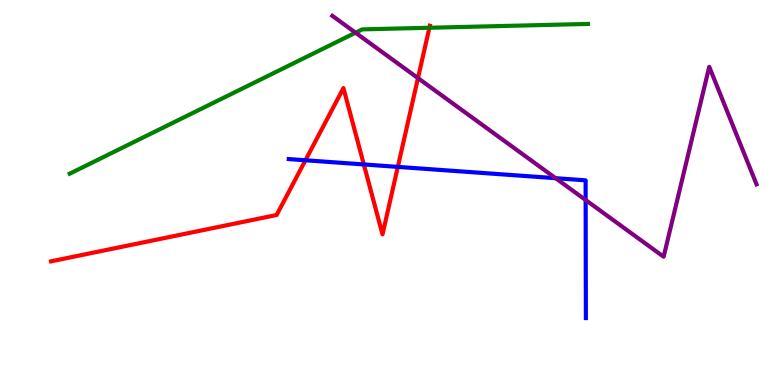[{'lines': ['blue', 'red'], 'intersections': [{'x': 3.94, 'y': 5.84}, {'x': 4.69, 'y': 5.73}, {'x': 5.13, 'y': 5.67}]}, {'lines': ['green', 'red'], 'intersections': [{'x': 5.54, 'y': 9.28}]}, {'lines': ['purple', 'red'], 'intersections': [{'x': 5.39, 'y': 7.97}]}, {'lines': ['blue', 'green'], 'intersections': []}, {'lines': ['blue', 'purple'], 'intersections': [{'x': 7.17, 'y': 5.37}, {'x': 7.56, 'y': 4.8}]}, {'lines': ['green', 'purple'], 'intersections': [{'x': 4.59, 'y': 9.15}]}]